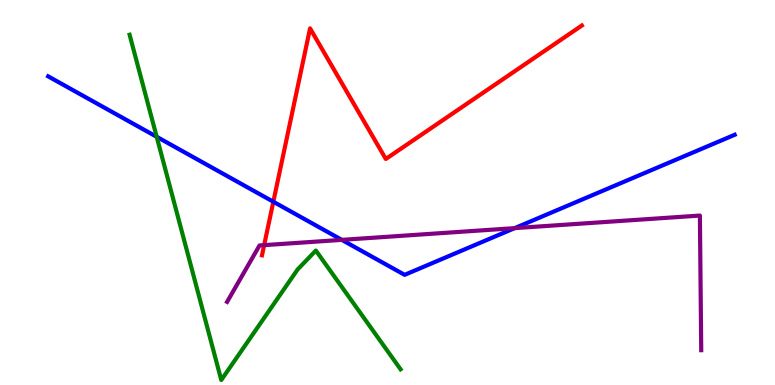[{'lines': ['blue', 'red'], 'intersections': [{'x': 3.53, 'y': 4.76}]}, {'lines': ['green', 'red'], 'intersections': []}, {'lines': ['purple', 'red'], 'intersections': [{'x': 3.41, 'y': 3.63}]}, {'lines': ['blue', 'green'], 'intersections': [{'x': 2.02, 'y': 6.45}]}, {'lines': ['blue', 'purple'], 'intersections': [{'x': 4.41, 'y': 3.77}, {'x': 6.64, 'y': 4.07}]}, {'lines': ['green', 'purple'], 'intersections': []}]